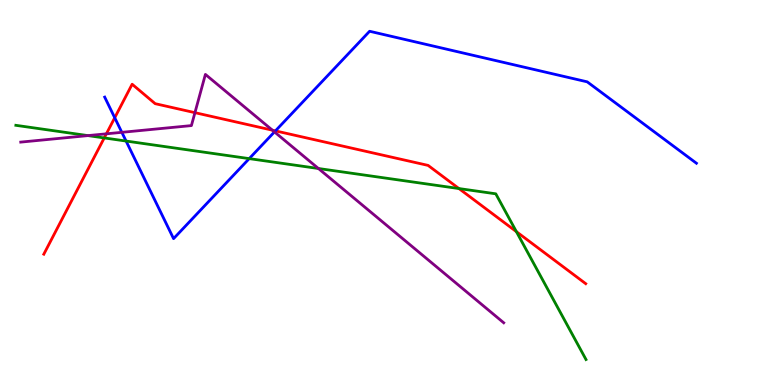[{'lines': ['blue', 'red'], 'intersections': [{'x': 1.48, 'y': 6.94}, {'x': 3.55, 'y': 6.6}]}, {'lines': ['green', 'red'], 'intersections': [{'x': 1.34, 'y': 6.42}, {'x': 5.92, 'y': 5.1}, {'x': 6.66, 'y': 3.98}]}, {'lines': ['purple', 'red'], 'intersections': [{'x': 1.37, 'y': 6.52}, {'x': 2.52, 'y': 7.07}, {'x': 3.51, 'y': 6.62}]}, {'lines': ['blue', 'green'], 'intersections': [{'x': 1.63, 'y': 6.34}, {'x': 3.22, 'y': 5.88}]}, {'lines': ['blue', 'purple'], 'intersections': [{'x': 1.57, 'y': 6.56}, {'x': 3.54, 'y': 6.57}]}, {'lines': ['green', 'purple'], 'intersections': [{'x': 1.13, 'y': 6.48}, {'x': 4.11, 'y': 5.62}]}]